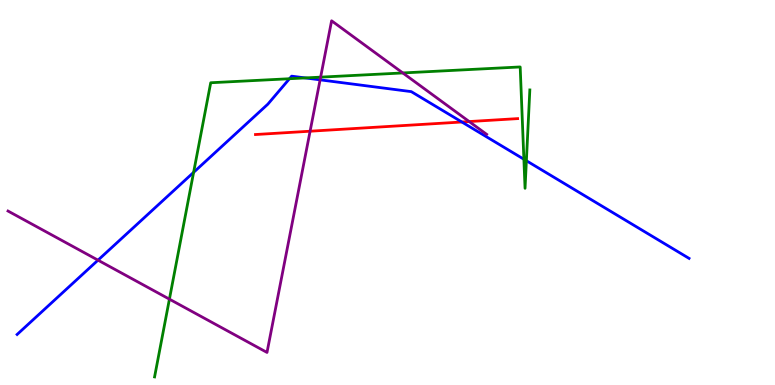[{'lines': ['blue', 'red'], 'intersections': [{'x': 5.96, 'y': 6.83}]}, {'lines': ['green', 'red'], 'intersections': []}, {'lines': ['purple', 'red'], 'intersections': [{'x': 4.0, 'y': 6.59}, {'x': 6.05, 'y': 6.84}]}, {'lines': ['blue', 'green'], 'intersections': [{'x': 2.5, 'y': 5.52}, {'x': 3.74, 'y': 7.96}, {'x': 3.94, 'y': 7.98}, {'x': 6.76, 'y': 5.86}, {'x': 6.79, 'y': 5.83}]}, {'lines': ['blue', 'purple'], 'intersections': [{'x': 1.26, 'y': 3.24}, {'x': 4.13, 'y': 7.93}]}, {'lines': ['green', 'purple'], 'intersections': [{'x': 2.19, 'y': 2.23}, {'x': 4.14, 'y': 8.0}, {'x': 5.2, 'y': 8.11}]}]